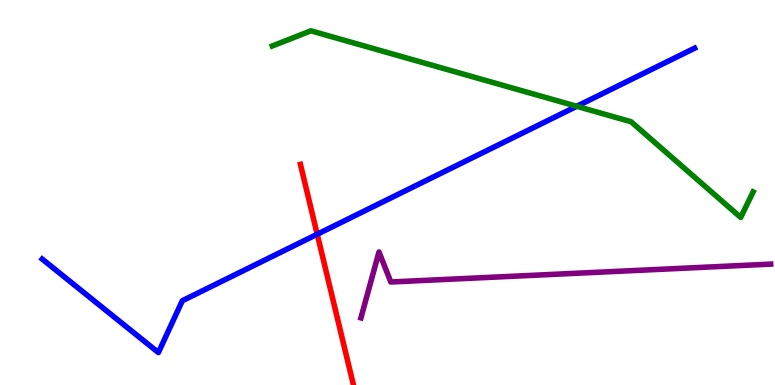[{'lines': ['blue', 'red'], 'intersections': [{'x': 4.09, 'y': 3.92}]}, {'lines': ['green', 'red'], 'intersections': []}, {'lines': ['purple', 'red'], 'intersections': []}, {'lines': ['blue', 'green'], 'intersections': [{'x': 7.44, 'y': 7.24}]}, {'lines': ['blue', 'purple'], 'intersections': []}, {'lines': ['green', 'purple'], 'intersections': []}]